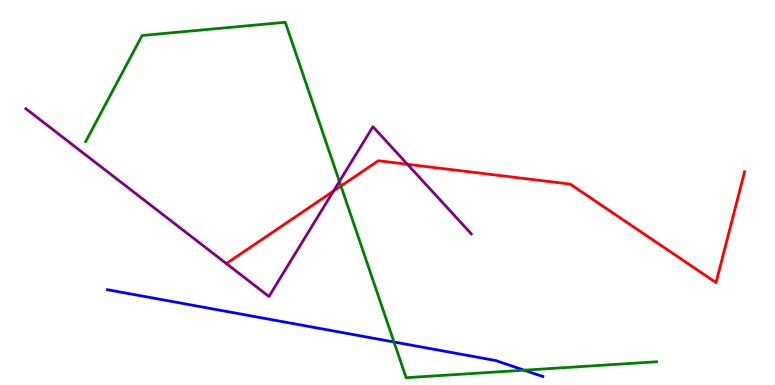[{'lines': ['blue', 'red'], 'intersections': []}, {'lines': ['green', 'red'], 'intersections': [{'x': 4.4, 'y': 5.17}]}, {'lines': ['purple', 'red'], 'intersections': [{'x': 4.3, 'y': 5.04}, {'x': 5.26, 'y': 5.73}]}, {'lines': ['blue', 'green'], 'intersections': [{'x': 5.08, 'y': 1.12}, {'x': 6.76, 'y': 0.385}]}, {'lines': ['blue', 'purple'], 'intersections': []}, {'lines': ['green', 'purple'], 'intersections': [{'x': 4.38, 'y': 5.29}]}]